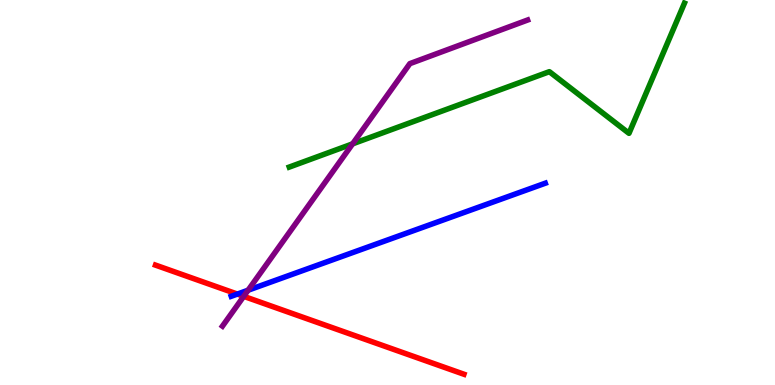[{'lines': ['blue', 'red'], 'intersections': [{'x': 3.06, 'y': 2.36}]}, {'lines': ['green', 'red'], 'intersections': []}, {'lines': ['purple', 'red'], 'intersections': [{'x': 3.14, 'y': 2.3}]}, {'lines': ['blue', 'green'], 'intersections': []}, {'lines': ['blue', 'purple'], 'intersections': [{'x': 3.2, 'y': 2.46}]}, {'lines': ['green', 'purple'], 'intersections': [{'x': 4.55, 'y': 6.26}]}]